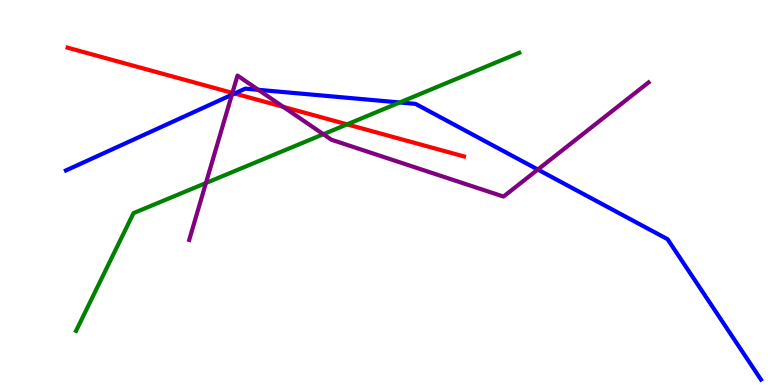[{'lines': ['blue', 'red'], 'intersections': [{'x': 3.03, 'y': 7.57}]}, {'lines': ['green', 'red'], 'intersections': [{'x': 4.48, 'y': 6.77}]}, {'lines': ['purple', 'red'], 'intersections': [{'x': 3.0, 'y': 7.59}, {'x': 3.65, 'y': 7.22}]}, {'lines': ['blue', 'green'], 'intersections': [{'x': 5.16, 'y': 7.34}]}, {'lines': ['blue', 'purple'], 'intersections': [{'x': 2.99, 'y': 7.54}, {'x': 3.33, 'y': 7.67}, {'x': 6.94, 'y': 5.6}]}, {'lines': ['green', 'purple'], 'intersections': [{'x': 2.66, 'y': 5.25}, {'x': 4.17, 'y': 6.51}]}]